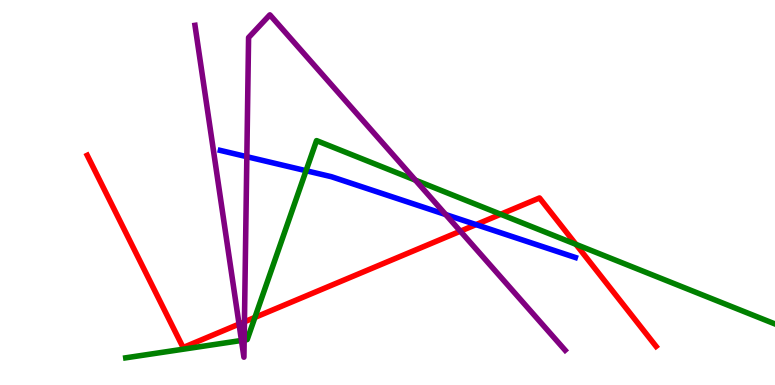[{'lines': ['blue', 'red'], 'intersections': [{'x': 6.14, 'y': 4.17}]}, {'lines': ['green', 'red'], 'intersections': [{'x': 3.29, 'y': 1.76}, {'x': 6.46, 'y': 4.43}, {'x': 7.43, 'y': 3.65}]}, {'lines': ['purple', 'red'], 'intersections': [{'x': 3.08, 'y': 1.58}, {'x': 3.15, 'y': 1.64}, {'x': 5.94, 'y': 3.99}]}, {'lines': ['blue', 'green'], 'intersections': [{'x': 3.95, 'y': 5.57}]}, {'lines': ['blue', 'purple'], 'intersections': [{'x': 3.19, 'y': 5.93}, {'x': 5.75, 'y': 4.43}]}, {'lines': ['green', 'purple'], 'intersections': [{'x': 3.12, 'y': 1.16}, {'x': 3.15, 'y': 1.17}, {'x': 5.36, 'y': 5.32}]}]